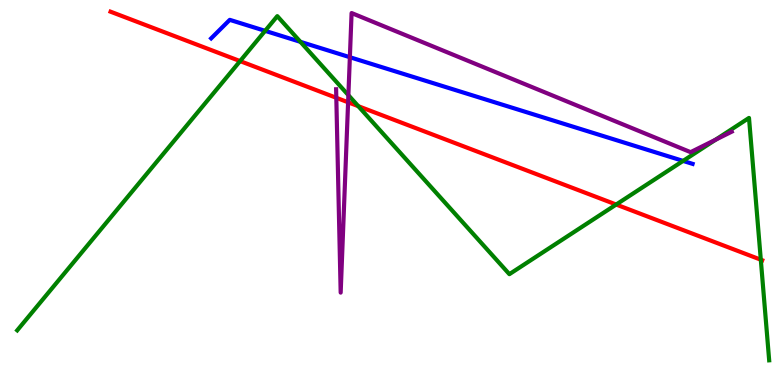[{'lines': ['blue', 'red'], 'intersections': []}, {'lines': ['green', 'red'], 'intersections': [{'x': 3.1, 'y': 8.41}, {'x': 4.62, 'y': 7.24}, {'x': 7.95, 'y': 4.69}, {'x': 9.82, 'y': 3.25}]}, {'lines': ['purple', 'red'], 'intersections': [{'x': 4.34, 'y': 7.46}, {'x': 4.49, 'y': 7.34}]}, {'lines': ['blue', 'green'], 'intersections': [{'x': 3.42, 'y': 9.2}, {'x': 3.88, 'y': 8.91}, {'x': 8.81, 'y': 5.82}]}, {'lines': ['blue', 'purple'], 'intersections': [{'x': 4.51, 'y': 8.51}]}, {'lines': ['green', 'purple'], 'intersections': [{'x': 4.5, 'y': 7.53}, {'x': 9.23, 'y': 6.37}]}]